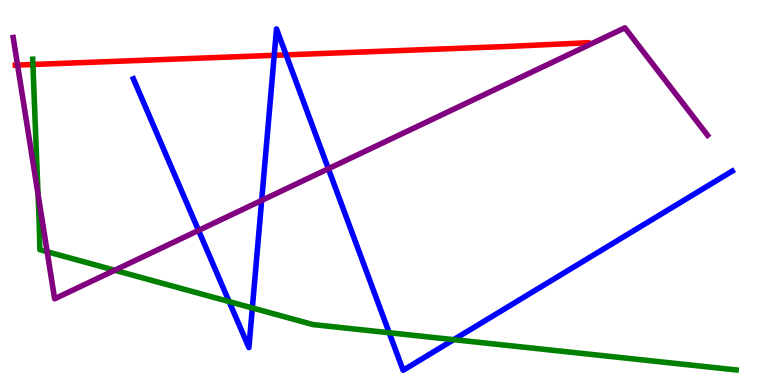[{'lines': ['blue', 'red'], 'intersections': [{'x': 3.54, 'y': 8.56}, {'x': 3.69, 'y': 8.57}]}, {'lines': ['green', 'red'], 'intersections': [{'x': 0.424, 'y': 8.33}]}, {'lines': ['purple', 'red'], 'intersections': [{'x': 0.227, 'y': 8.31}]}, {'lines': ['blue', 'green'], 'intersections': [{'x': 2.96, 'y': 2.17}, {'x': 3.26, 'y': 2.0}, {'x': 5.02, 'y': 1.36}, {'x': 5.85, 'y': 1.18}]}, {'lines': ['blue', 'purple'], 'intersections': [{'x': 2.56, 'y': 4.02}, {'x': 3.38, 'y': 4.79}, {'x': 4.24, 'y': 5.62}]}, {'lines': ['green', 'purple'], 'intersections': [{'x': 0.491, 'y': 4.96}, {'x': 0.609, 'y': 3.46}, {'x': 1.48, 'y': 2.98}]}]